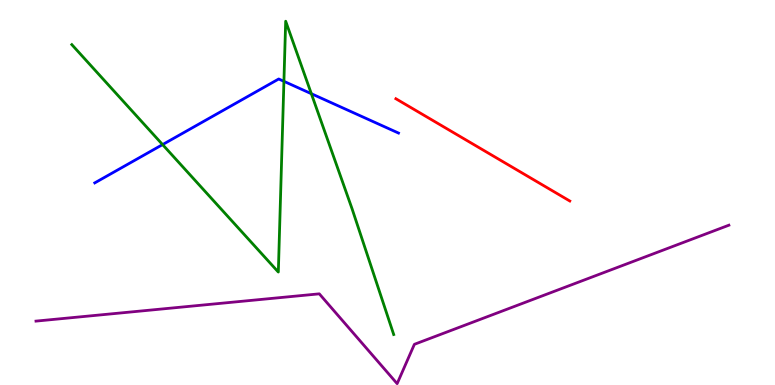[{'lines': ['blue', 'red'], 'intersections': []}, {'lines': ['green', 'red'], 'intersections': []}, {'lines': ['purple', 'red'], 'intersections': []}, {'lines': ['blue', 'green'], 'intersections': [{'x': 2.1, 'y': 6.24}, {'x': 3.66, 'y': 7.89}, {'x': 4.02, 'y': 7.57}]}, {'lines': ['blue', 'purple'], 'intersections': []}, {'lines': ['green', 'purple'], 'intersections': []}]